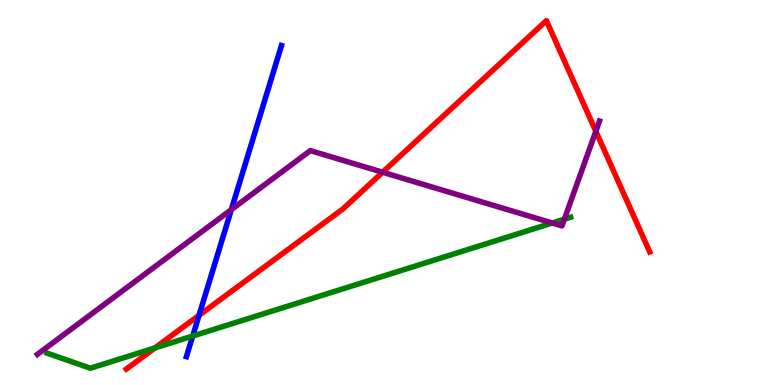[{'lines': ['blue', 'red'], 'intersections': [{'x': 2.57, 'y': 1.81}]}, {'lines': ['green', 'red'], 'intersections': [{'x': 2.0, 'y': 0.963}]}, {'lines': ['purple', 'red'], 'intersections': [{'x': 4.94, 'y': 5.53}, {'x': 7.69, 'y': 6.59}]}, {'lines': ['blue', 'green'], 'intersections': [{'x': 2.49, 'y': 1.27}]}, {'lines': ['blue', 'purple'], 'intersections': [{'x': 2.99, 'y': 4.56}]}, {'lines': ['green', 'purple'], 'intersections': [{'x': 7.13, 'y': 4.21}, {'x': 7.28, 'y': 4.31}]}]